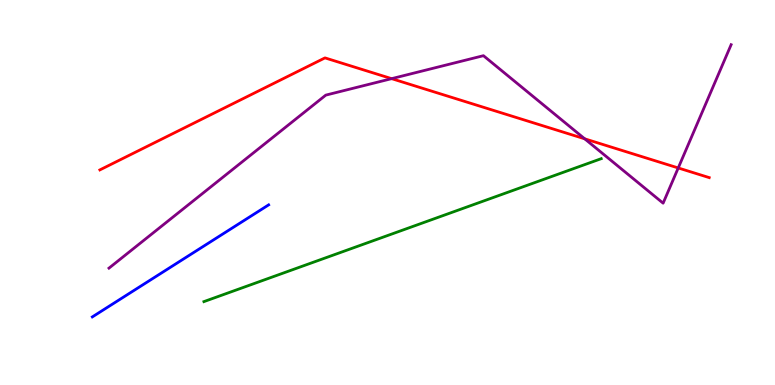[{'lines': ['blue', 'red'], 'intersections': []}, {'lines': ['green', 'red'], 'intersections': []}, {'lines': ['purple', 'red'], 'intersections': [{'x': 5.05, 'y': 7.96}, {'x': 7.54, 'y': 6.39}, {'x': 8.75, 'y': 5.64}]}, {'lines': ['blue', 'green'], 'intersections': []}, {'lines': ['blue', 'purple'], 'intersections': []}, {'lines': ['green', 'purple'], 'intersections': []}]